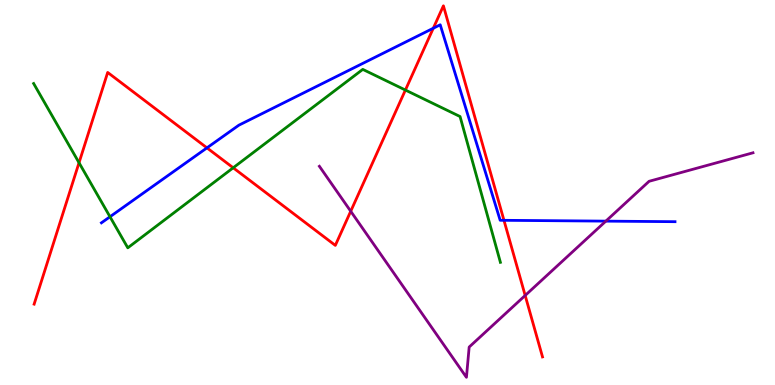[{'lines': ['blue', 'red'], 'intersections': [{'x': 2.67, 'y': 6.16}, {'x': 5.59, 'y': 9.27}, {'x': 6.5, 'y': 4.28}]}, {'lines': ['green', 'red'], 'intersections': [{'x': 1.02, 'y': 5.77}, {'x': 3.01, 'y': 5.64}, {'x': 5.23, 'y': 7.66}]}, {'lines': ['purple', 'red'], 'intersections': [{'x': 4.53, 'y': 4.51}, {'x': 6.78, 'y': 2.33}]}, {'lines': ['blue', 'green'], 'intersections': [{'x': 1.42, 'y': 4.37}]}, {'lines': ['blue', 'purple'], 'intersections': [{'x': 7.82, 'y': 4.26}]}, {'lines': ['green', 'purple'], 'intersections': []}]